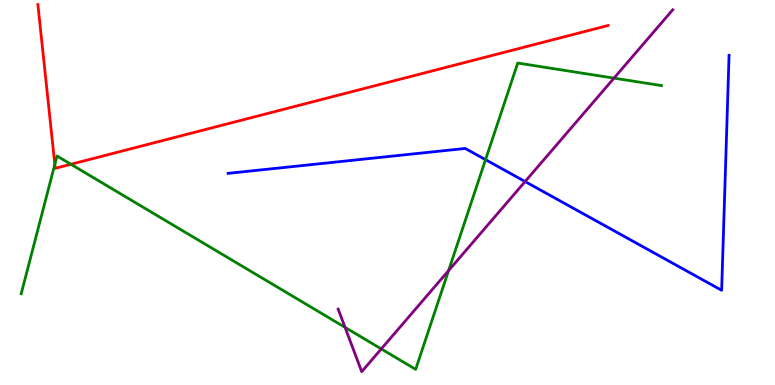[{'lines': ['blue', 'red'], 'intersections': []}, {'lines': ['green', 'red'], 'intersections': [{'x': 0.707, 'y': 5.73}, {'x': 0.915, 'y': 5.73}]}, {'lines': ['purple', 'red'], 'intersections': []}, {'lines': ['blue', 'green'], 'intersections': [{'x': 6.26, 'y': 5.85}]}, {'lines': ['blue', 'purple'], 'intersections': [{'x': 6.78, 'y': 5.28}]}, {'lines': ['green', 'purple'], 'intersections': [{'x': 4.45, 'y': 1.5}, {'x': 4.92, 'y': 0.938}, {'x': 5.79, 'y': 2.97}, {'x': 7.92, 'y': 7.97}]}]